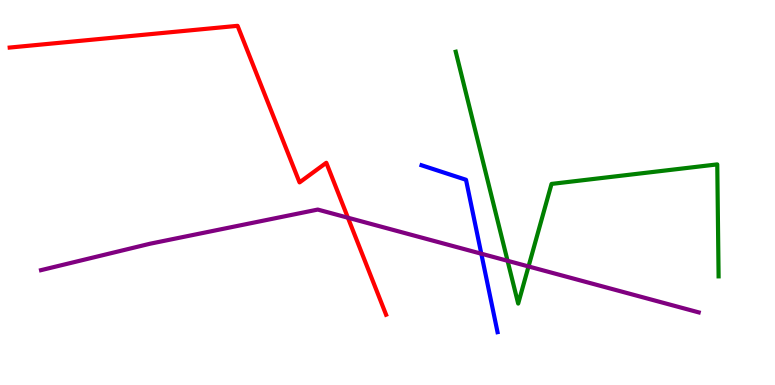[{'lines': ['blue', 'red'], 'intersections': []}, {'lines': ['green', 'red'], 'intersections': []}, {'lines': ['purple', 'red'], 'intersections': [{'x': 4.49, 'y': 4.35}]}, {'lines': ['blue', 'green'], 'intersections': []}, {'lines': ['blue', 'purple'], 'intersections': [{'x': 6.21, 'y': 3.41}]}, {'lines': ['green', 'purple'], 'intersections': [{'x': 6.55, 'y': 3.23}, {'x': 6.82, 'y': 3.08}]}]